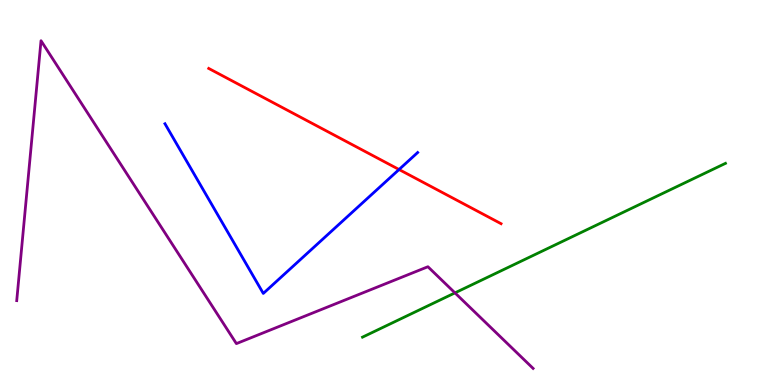[{'lines': ['blue', 'red'], 'intersections': [{'x': 5.15, 'y': 5.6}]}, {'lines': ['green', 'red'], 'intersections': []}, {'lines': ['purple', 'red'], 'intersections': []}, {'lines': ['blue', 'green'], 'intersections': []}, {'lines': ['blue', 'purple'], 'intersections': []}, {'lines': ['green', 'purple'], 'intersections': [{'x': 5.87, 'y': 2.39}]}]